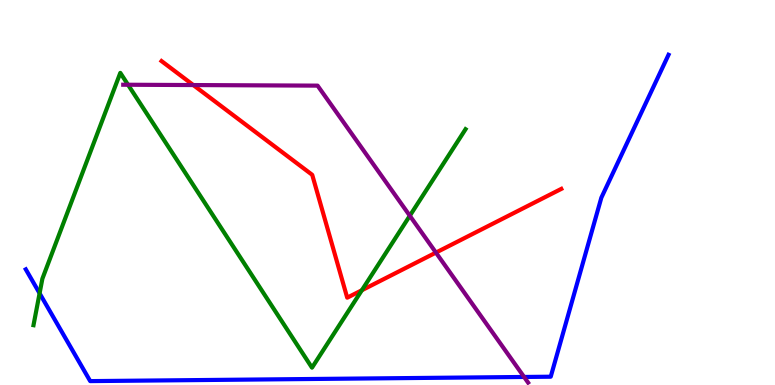[{'lines': ['blue', 'red'], 'intersections': []}, {'lines': ['green', 'red'], 'intersections': [{'x': 4.67, 'y': 2.46}]}, {'lines': ['purple', 'red'], 'intersections': [{'x': 2.49, 'y': 7.79}, {'x': 5.62, 'y': 3.44}]}, {'lines': ['blue', 'green'], 'intersections': [{'x': 0.511, 'y': 2.38}]}, {'lines': ['blue', 'purple'], 'intersections': [{'x': 6.76, 'y': 0.209}]}, {'lines': ['green', 'purple'], 'intersections': [{'x': 1.65, 'y': 7.8}, {'x': 5.29, 'y': 4.4}]}]